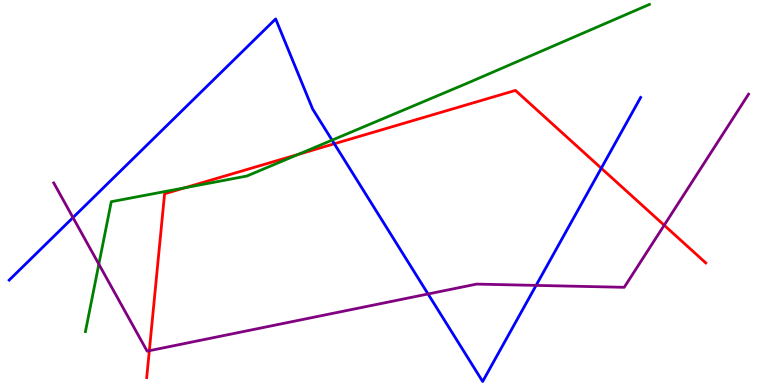[{'lines': ['blue', 'red'], 'intersections': [{'x': 4.31, 'y': 6.27}, {'x': 7.76, 'y': 5.63}]}, {'lines': ['green', 'red'], 'intersections': [{'x': 2.39, 'y': 5.12}, {'x': 3.85, 'y': 5.99}]}, {'lines': ['purple', 'red'], 'intersections': [{'x': 1.93, 'y': 0.891}, {'x': 8.57, 'y': 4.15}]}, {'lines': ['blue', 'green'], 'intersections': [{'x': 4.28, 'y': 6.36}]}, {'lines': ['blue', 'purple'], 'intersections': [{'x': 0.942, 'y': 4.35}, {'x': 5.52, 'y': 2.36}, {'x': 6.92, 'y': 2.59}]}, {'lines': ['green', 'purple'], 'intersections': [{'x': 1.28, 'y': 3.14}]}]